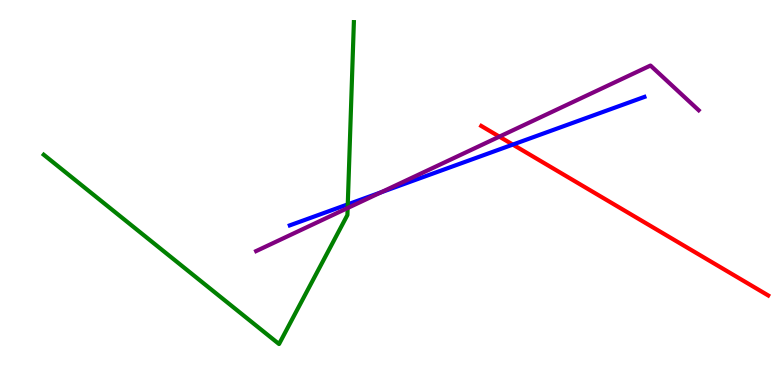[{'lines': ['blue', 'red'], 'intersections': [{'x': 6.62, 'y': 6.24}]}, {'lines': ['green', 'red'], 'intersections': []}, {'lines': ['purple', 'red'], 'intersections': [{'x': 6.44, 'y': 6.45}]}, {'lines': ['blue', 'green'], 'intersections': [{'x': 4.49, 'y': 4.69}]}, {'lines': ['blue', 'purple'], 'intersections': [{'x': 4.92, 'y': 5.0}]}, {'lines': ['green', 'purple'], 'intersections': [{'x': 4.49, 'y': 4.6}]}]